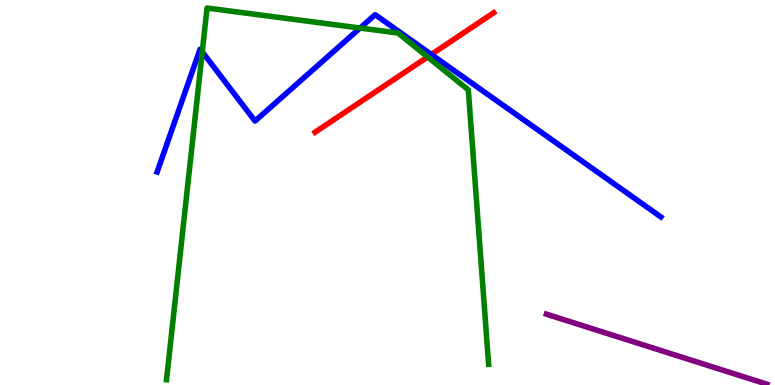[{'lines': ['blue', 'red'], 'intersections': [{'x': 5.57, 'y': 8.59}]}, {'lines': ['green', 'red'], 'intersections': [{'x': 5.52, 'y': 8.52}]}, {'lines': ['purple', 'red'], 'intersections': []}, {'lines': ['blue', 'green'], 'intersections': [{'x': 2.61, 'y': 8.65}, {'x': 4.65, 'y': 9.27}]}, {'lines': ['blue', 'purple'], 'intersections': []}, {'lines': ['green', 'purple'], 'intersections': []}]